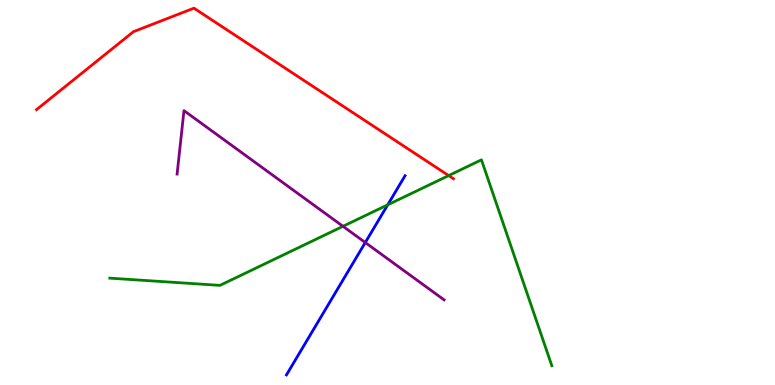[{'lines': ['blue', 'red'], 'intersections': []}, {'lines': ['green', 'red'], 'intersections': [{'x': 5.79, 'y': 5.44}]}, {'lines': ['purple', 'red'], 'intersections': []}, {'lines': ['blue', 'green'], 'intersections': [{'x': 5.0, 'y': 4.68}]}, {'lines': ['blue', 'purple'], 'intersections': [{'x': 4.71, 'y': 3.7}]}, {'lines': ['green', 'purple'], 'intersections': [{'x': 4.43, 'y': 4.12}]}]